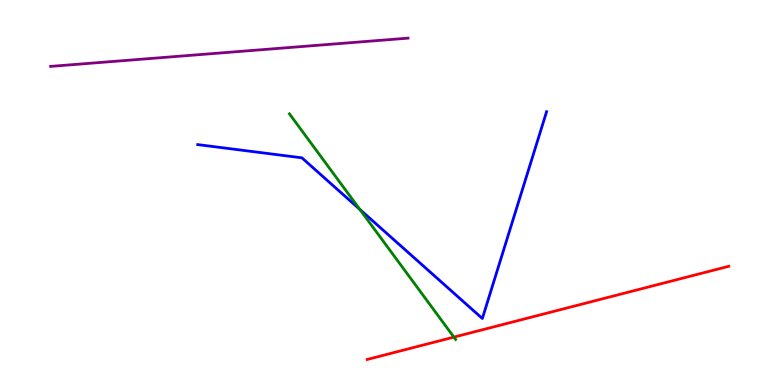[{'lines': ['blue', 'red'], 'intersections': []}, {'lines': ['green', 'red'], 'intersections': [{'x': 5.86, 'y': 1.24}]}, {'lines': ['purple', 'red'], 'intersections': []}, {'lines': ['blue', 'green'], 'intersections': [{'x': 4.64, 'y': 4.56}]}, {'lines': ['blue', 'purple'], 'intersections': []}, {'lines': ['green', 'purple'], 'intersections': []}]